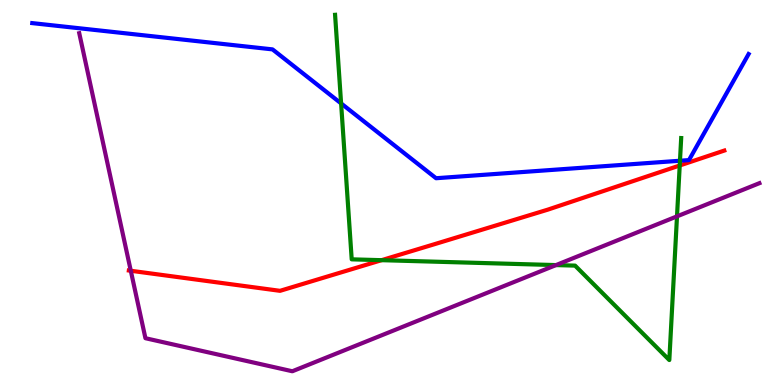[{'lines': ['blue', 'red'], 'intersections': []}, {'lines': ['green', 'red'], 'intersections': [{'x': 4.92, 'y': 3.24}, {'x': 8.77, 'y': 5.7}]}, {'lines': ['purple', 'red'], 'intersections': [{'x': 1.69, 'y': 2.97}]}, {'lines': ['blue', 'green'], 'intersections': [{'x': 4.4, 'y': 7.31}, {'x': 8.77, 'y': 5.82}]}, {'lines': ['blue', 'purple'], 'intersections': []}, {'lines': ['green', 'purple'], 'intersections': [{'x': 7.17, 'y': 3.11}, {'x': 8.74, 'y': 4.38}]}]